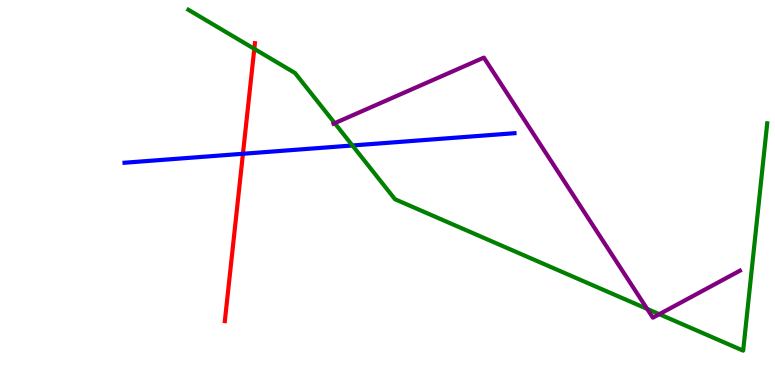[{'lines': ['blue', 'red'], 'intersections': [{'x': 3.13, 'y': 6.01}]}, {'lines': ['green', 'red'], 'intersections': [{'x': 3.28, 'y': 8.73}]}, {'lines': ['purple', 'red'], 'intersections': []}, {'lines': ['blue', 'green'], 'intersections': [{'x': 4.55, 'y': 6.22}]}, {'lines': ['blue', 'purple'], 'intersections': []}, {'lines': ['green', 'purple'], 'intersections': [{'x': 4.32, 'y': 6.8}, {'x': 8.35, 'y': 1.98}, {'x': 8.51, 'y': 1.84}]}]